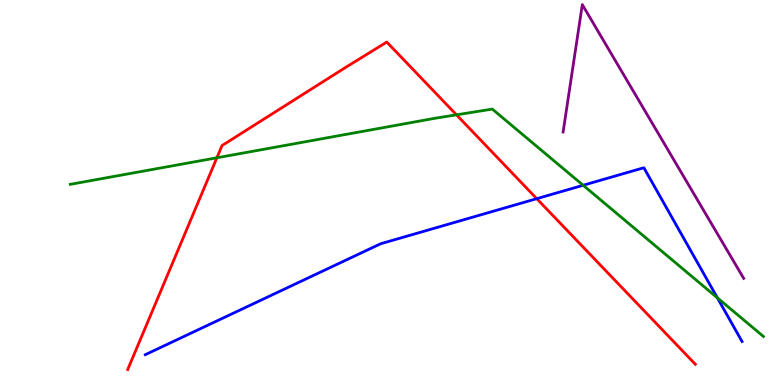[{'lines': ['blue', 'red'], 'intersections': [{'x': 6.93, 'y': 4.84}]}, {'lines': ['green', 'red'], 'intersections': [{'x': 2.8, 'y': 5.9}, {'x': 5.89, 'y': 7.02}]}, {'lines': ['purple', 'red'], 'intersections': []}, {'lines': ['blue', 'green'], 'intersections': [{'x': 7.52, 'y': 5.19}, {'x': 9.26, 'y': 2.26}]}, {'lines': ['blue', 'purple'], 'intersections': []}, {'lines': ['green', 'purple'], 'intersections': []}]